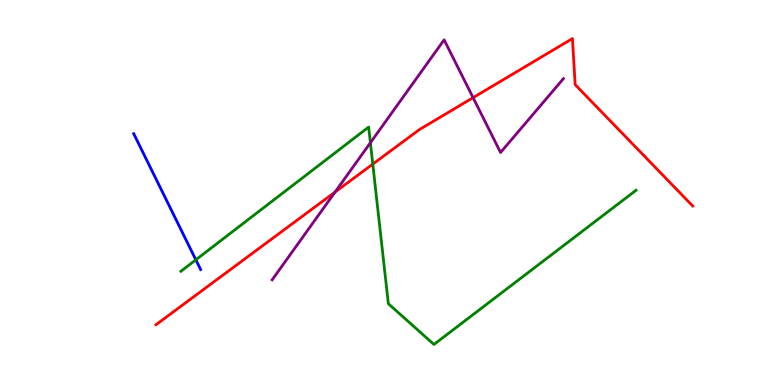[{'lines': ['blue', 'red'], 'intersections': []}, {'lines': ['green', 'red'], 'intersections': [{'x': 4.81, 'y': 5.74}]}, {'lines': ['purple', 'red'], 'intersections': [{'x': 4.32, 'y': 5.01}, {'x': 6.1, 'y': 7.46}]}, {'lines': ['blue', 'green'], 'intersections': [{'x': 2.53, 'y': 3.25}]}, {'lines': ['blue', 'purple'], 'intersections': []}, {'lines': ['green', 'purple'], 'intersections': [{'x': 4.78, 'y': 6.29}]}]